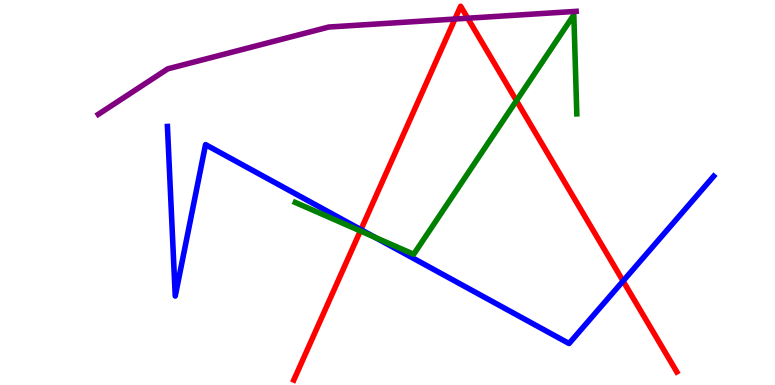[{'lines': ['blue', 'red'], 'intersections': [{'x': 4.66, 'y': 4.04}, {'x': 8.04, 'y': 2.7}]}, {'lines': ['green', 'red'], 'intersections': [{'x': 4.65, 'y': 4.0}, {'x': 6.66, 'y': 7.39}]}, {'lines': ['purple', 'red'], 'intersections': [{'x': 5.87, 'y': 9.51}, {'x': 6.04, 'y': 9.53}]}, {'lines': ['blue', 'green'], 'intersections': [{'x': 4.84, 'y': 3.83}]}, {'lines': ['blue', 'purple'], 'intersections': []}, {'lines': ['green', 'purple'], 'intersections': []}]